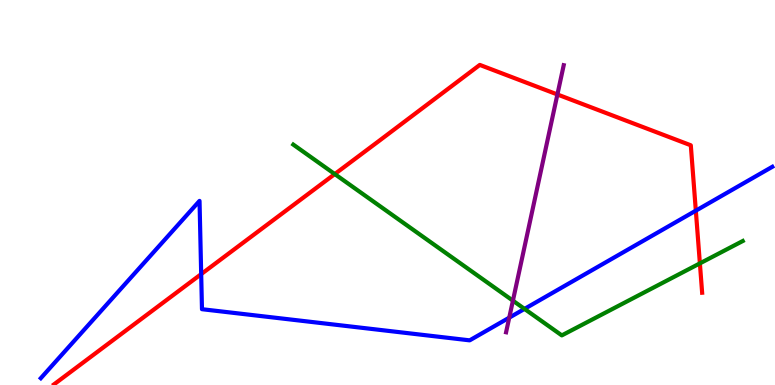[{'lines': ['blue', 'red'], 'intersections': [{'x': 2.6, 'y': 2.88}, {'x': 8.98, 'y': 4.53}]}, {'lines': ['green', 'red'], 'intersections': [{'x': 4.32, 'y': 5.48}, {'x': 9.03, 'y': 3.16}]}, {'lines': ['purple', 'red'], 'intersections': [{'x': 7.19, 'y': 7.55}]}, {'lines': ['blue', 'green'], 'intersections': [{'x': 6.77, 'y': 1.98}]}, {'lines': ['blue', 'purple'], 'intersections': [{'x': 6.57, 'y': 1.75}]}, {'lines': ['green', 'purple'], 'intersections': [{'x': 6.62, 'y': 2.19}]}]